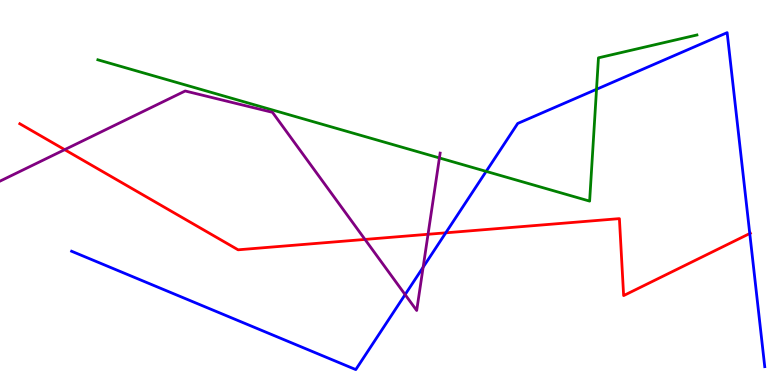[{'lines': ['blue', 'red'], 'intersections': [{'x': 5.75, 'y': 3.95}, {'x': 9.67, 'y': 3.93}]}, {'lines': ['green', 'red'], 'intersections': []}, {'lines': ['purple', 'red'], 'intersections': [{'x': 0.834, 'y': 6.11}, {'x': 4.71, 'y': 3.78}, {'x': 5.52, 'y': 3.91}]}, {'lines': ['blue', 'green'], 'intersections': [{'x': 6.27, 'y': 5.55}, {'x': 7.7, 'y': 7.68}]}, {'lines': ['blue', 'purple'], 'intersections': [{'x': 5.23, 'y': 2.35}, {'x': 5.46, 'y': 3.06}]}, {'lines': ['green', 'purple'], 'intersections': [{'x': 5.67, 'y': 5.9}]}]